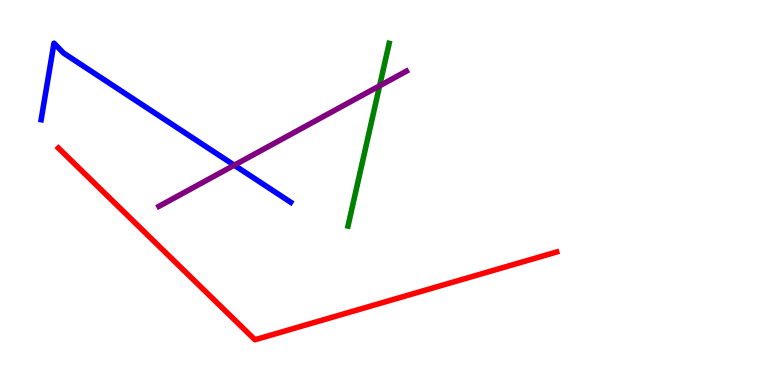[{'lines': ['blue', 'red'], 'intersections': []}, {'lines': ['green', 'red'], 'intersections': []}, {'lines': ['purple', 'red'], 'intersections': []}, {'lines': ['blue', 'green'], 'intersections': []}, {'lines': ['blue', 'purple'], 'intersections': [{'x': 3.02, 'y': 5.71}]}, {'lines': ['green', 'purple'], 'intersections': [{'x': 4.9, 'y': 7.77}]}]